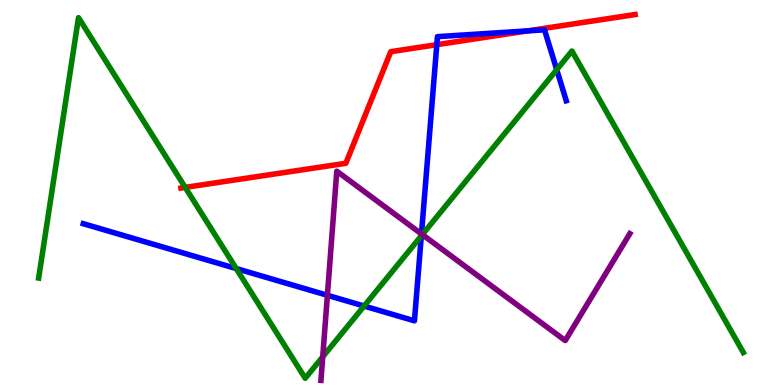[{'lines': ['blue', 'red'], 'intersections': [{'x': 5.64, 'y': 8.84}, {'x': 6.81, 'y': 9.2}]}, {'lines': ['green', 'red'], 'intersections': [{'x': 2.39, 'y': 5.13}]}, {'lines': ['purple', 'red'], 'intersections': []}, {'lines': ['blue', 'green'], 'intersections': [{'x': 3.05, 'y': 3.02}, {'x': 4.7, 'y': 2.05}, {'x': 5.44, 'y': 3.87}, {'x': 7.18, 'y': 8.19}]}, {'lines': ['blue', 'purple'], 'intersections': [{'x': 4.22, 'y': 2.33}, {'x': 5.44, 'y': 3.92}]}, {'lines': ['green', 'purple'], 'intersections': [{'x': 4.16, 'y': 0.733}, {'x': 5.45, 'y': 3.91}]}]